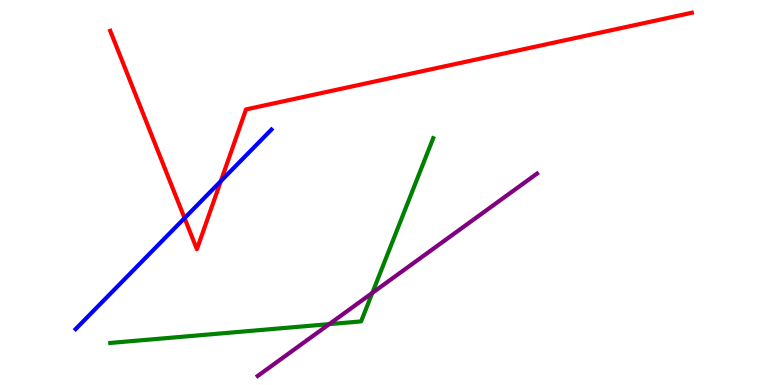[{'lines': ['blue', 'red'], 'intersections': [{'x': 2.38, 'y': 4.34}, {'x': 2.85, 'y': 5.29}]}, {'lines': ['green', 'red'], 'intersections': []}, {'lines': ['purple', 'red'], 'intersections': []}, {'lines': ['blue', 'green'], 'intersections': []}, {'lines': ['blue', 'purple'], 'intersections': []}, {'lines': ['green', 'purple'], 'intersections': [{'x': 4.25, 'y': 1.58}, {'x': 4.8, 'y': 2.39}]}]